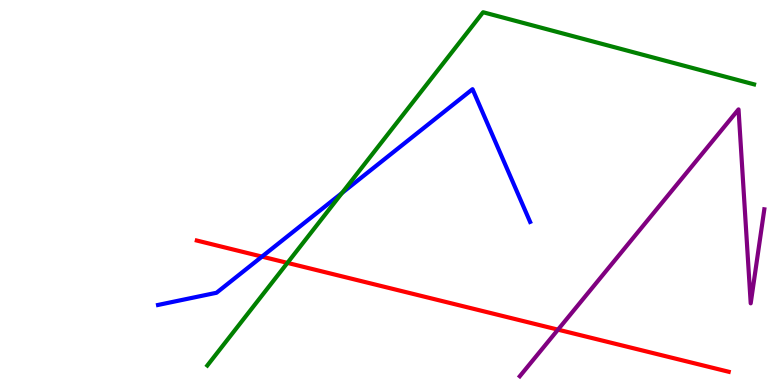[{'lines': ['blue', 'red'], 'intersections': [{'x': 3.38, 'y': 3.33}]}, {'lines': ['green', 'red'], 'intersections': [{'x': 3.71, 'y': 3.17}]}, {'lines': ['purple', 'red'], 'intersections': [{'x': 7.2, 'y': 1.44}]}, {'lines': ['blue', 'green'], 'intersections': [{'x': 4.41, 'y': 4.99}]}, {'lines': ['blue', 'purple'], 'intersections': []}, {'lines': ['green', 'purple'], 'intersections': []}]